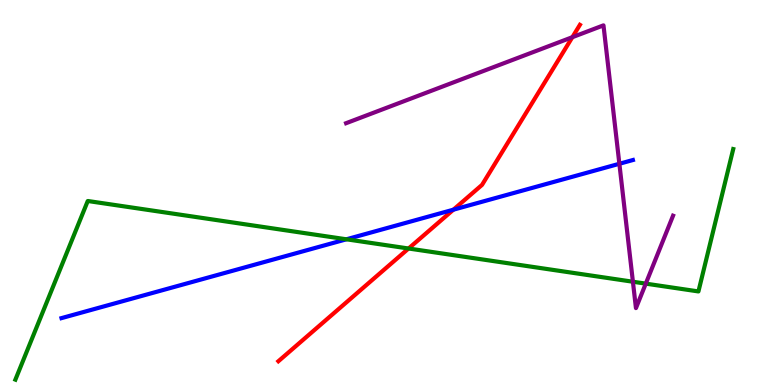[{'lines': ['blue', 'red'], 'intersections': [{'x': 5.85, 'y': 4.55}]}, {'lines': ['green', 'red'], 'intersections': [{'x': 5.27, 'y': 3.55}]}, {'lines': ['purple', 'red'], 'intersections': [{'x': 7.39, 'y': 9.03}]}, {'lines': ['blue', 'green'], 'intersections': [{'x': 4.47, 'y': 3.78}]}, {'lines': ['blue', 'purple'], 'intersections': [{'x': 7.99, 'y': 5.75}]}, {'lines': ['green', 'purple'], 'intersections': [{'x': 8.17, 'y': 2.68}, {'x': 8.33, 'y': 2.63}]}]